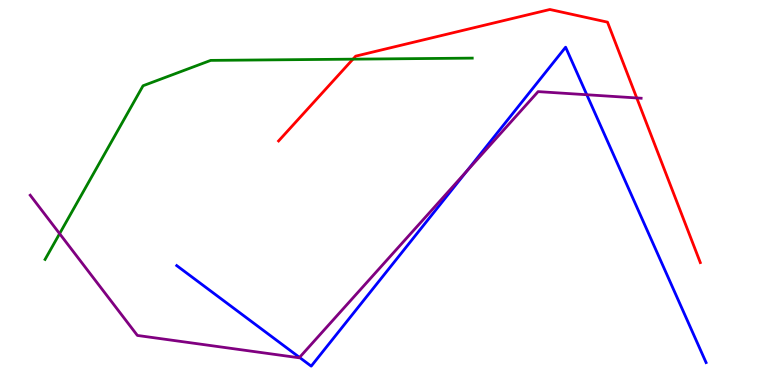[{'lines': ['blue', 'red'], 'intersections': []}, {'lines': ['green', 'red'], 'intersections': [{'x': 4.55, 'y': 8.46}]}, {'lines': ['purple', 'red'], 'intersections': [{'x': 8.22, 'y': 7.46}]}, {'lines': ['blue', 'green'], 'intersections': []}, {'lines': ['blue', 'purple'], 'intersections': [{'x': 3.86, 'y': 0.716}, {'x': 6.02, 'y': 5.56}, {'x': 7.57, 'y': 7.54}]}, {'lines': ['green', 'purple'], 'intersections': [{'x': 0.769, 'y': 3.93}]}]